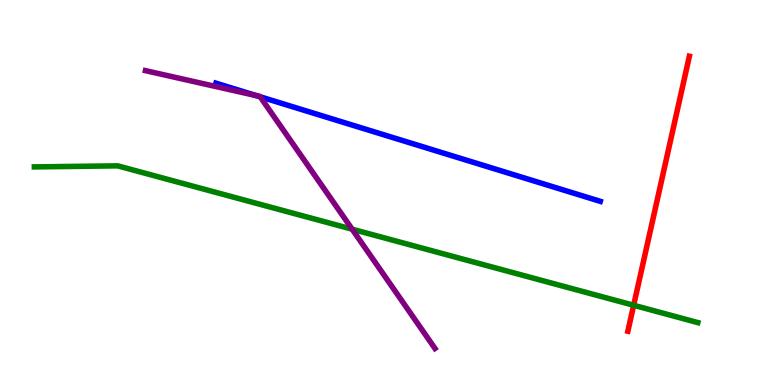[{'lines': ['blue', 'red'], 'intersections': []}, {'lines': ['green', 'red'], 'intersections': [{'x': 8.18, 'y': 2.07}]}, {'lines': ['purple', 'red'], 'intersections': []}, {'lines': ['blue', 'green'], 'intersections': []}, {'lines': ['blue', 'purple'], 'intersections': [{'x': 3.32, 'y': 7.51}, {'x': 3.36, 'y': 7.49}]}, {'lines': ['green', 'purple'], 'intersections': [{'x': 4.54, 'y': 4.05}]}]